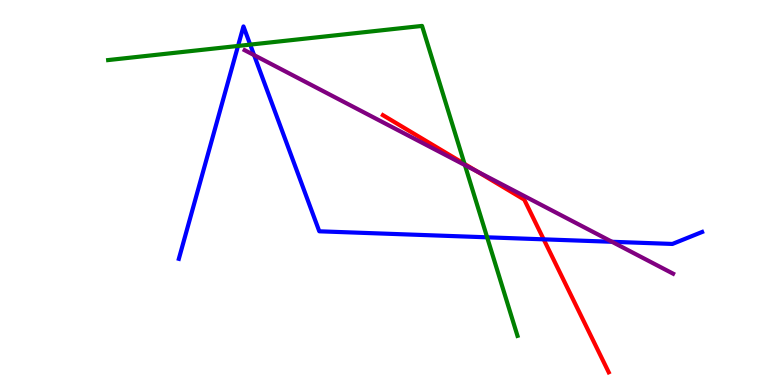[{'lines': ['blue', 'red'], 'intersections': [{'x': 7.02, 'y': 3.78}]}, {'lines': ['green', 'red'], 'intersections': [{'x': 5.99, 'y': 5.74}]}, {'lines': ['purple', 'red'], 'intersections': [{'x': 6.15, 'y': 5.55}]}, {'lines': ['blue', 'green'], 'intersections': [{'x': 3.07, 'y': 8.81}, {'x': 3.23, 'y': 8.84}, {'x': 6.29, 'y': 3.84}]}, {'lines': ['blue', 'purple'], 'intersections': [{'x': 3.28, 'y': 8.57}, {'x': 7.9, 'y': 3.72}]}, {'lines': ['green', 'purple'], 'intersections': [{'x': 6.0, 'y': 5.71}]}]